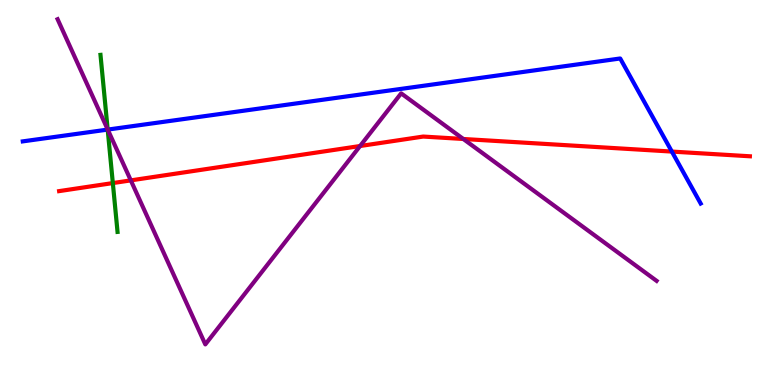[{'lines': ['blue', 'red'], 'intersections': [{'x': 8.67, 'y': 6.06}]}, {'lines': ['green', 'red'], 'intersections': [{'x': 1.46, 'y': 5.24}]}, {'lines': ['purple', 'red'], 'intersections': [{'x': 1.69, 'y': 5.31}, {'x': 4.65, 'y': 6.21}, {'x': 5.98, 'y': 6.39}]}, {'lines': ['blue', 'green'], 'intersections': [{'x': 1.39, 'y': 6.63}]}, {'lines': ['blue', 'purple'], 'intersections': [{'x': 1.39, 'y': 6.63}]}, {'lines': ['green', 'purple'], 'intersections': [{'x': 1.39, 'y': 6.64}]}]